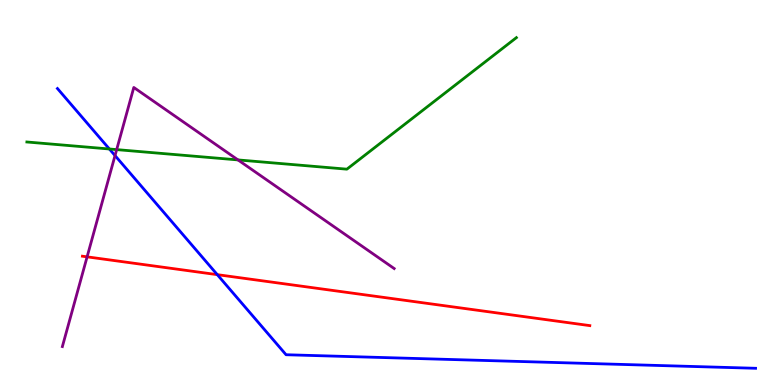[{'lines': ['blue', 'red'], 'intersections': [{'x': 2.8, 'y': 2.87}]}, {'lines': ['green', 'red'], 'intersections': []}, {'lines': ['purple', 'red'], 'intersections': [{'x': 1.12, 'y': 3.33}]}, {'lines': ['blue', 'green'], 'intersections': [{'x': 1.41, 'y': 6.13}]}, {'lines': ['blue', 'purple'], 'intersections': [{'x': 1.48, 'y': 5.96}]}, {'lines': ['green', 'purple'], 'intersections': [{'x': 1.51, 'y': 6.11}, {'x': 3.07, 'y': 5.85}]}]